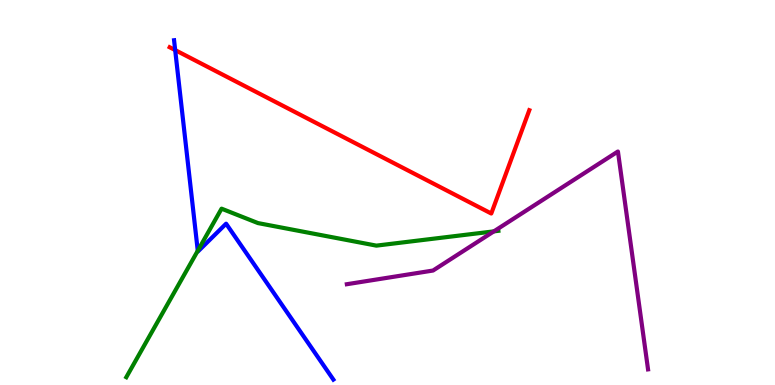[{'lines': ['blue', 'red'], 'intersections': [{'x': 2.26, 'y': 8.7}]}, {'lines': ['green', 'red'], 'intersections': []}, {'lines': ['purple', 'red'], 'intersections': []}, {'lines': ['blue', 'green'], 'intersections': [{'x': 2.55, 'y': 3.49}]}, {'lines': ['blue', 'purple'], 'intersections': []}, {'lines': ['green', 'purple'], 'intersections': [{'x': 6.37, 'y': 3.99}]}]